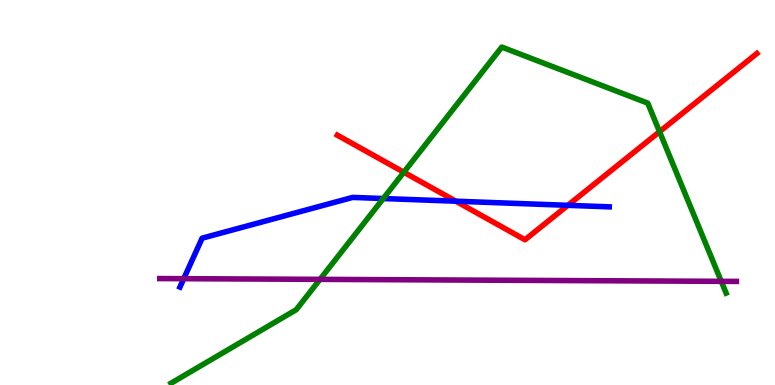[{'lines': ['blue', 'red'], 'intersections': [{'x': 5.88, 'y': 4.77}, {'x': 7.33, 'y': 4.67}]}, {'lines': ['green', 'red'], 'intersections': [{'x': 5.21, 'y': 5.53}, {'x': 8.51, 'y': 6.58}]}, {'lines': ['purple', 'red'], 'intersections': []}, {'lines': ['blue', 'green'], 'intersections': [{'x': 4.95, 'y': 4.84}]}, {'lines': ['blue', 'purple'], 'intersections': [{'x': 2.37, 'y': 2.76}]}, {'lines': ['green', 'purple'], 'intersections': [{'x': 4.13, 'y': 2.74}, {'x': 9.31, 'y': 2.69}]}]